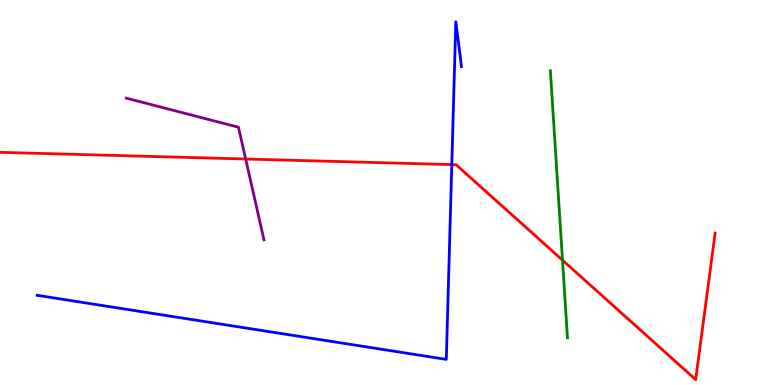[{'lines': ['blue', 'red'], 'intersections': [{'x': 5.83, 'y': 5.72}]}, {'lines': ['green', 'red'], 'intersections': [{'x': 7.26, 'y': 3.24}]}, {'lines': ['purple', 'red'], 'intersections': [{'x': 3.17, 'y': 5.87}]}, {'lines': ['blue', 'green'], 'intersections': []}, {'lines': ['blue', 'purple'], 'intersections': []}, {'lines': ['green', 'purple'], 'intersections': []}]